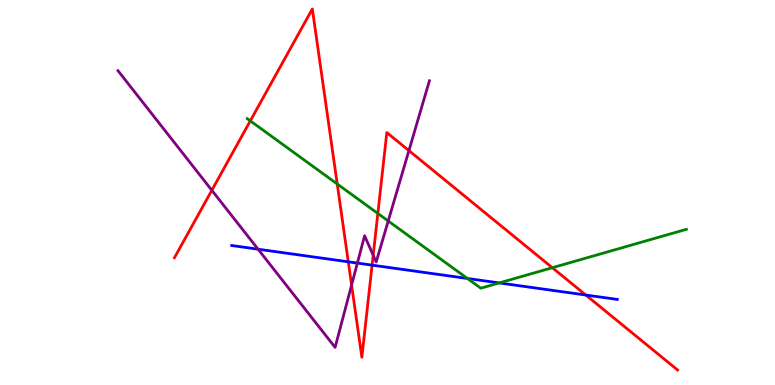[{'lines': ['blue', 'red'], 'intersections': [{'x': 4.49, 'y': 3.2}, {'x': 4.8, 'y': 3.11}, {'x': 7.56, 'y': 2.34}]}, {'lines': ['green', 'red'], 'intersections': [{'x': 3.23, 'y': 6.86}, {'x': 4.35, 'y': 5.22}, {'x': 4.88, 'y': 4.46}, {'x': 7.13, 'y': 3.05}]}, {'lines': ['purple', 'red'], 'intersections': [{'x': 2.73, 'y': 5.06}, {'x': 4.54, 'y': 2.6}, {'x': 4.82, 'y': 3.37}, {'x': 5.28, 'y': 6.09}]}, {'lines': ['blue', 'green'], 'intersections': [{'x': 6.03, 'y': 2.77}, {'x': 6.44, 'y': 2.65}]}, {'lines': ['blue', 'purple'], 'intersections': [{'x': 3.33, 'y': 3.53}, {'x': 4.61, 'y': 3.17}]}, {'lines': ['green', 'purple'], 'intersections': [{'x': 5.01, 'y': 4.26}]}]